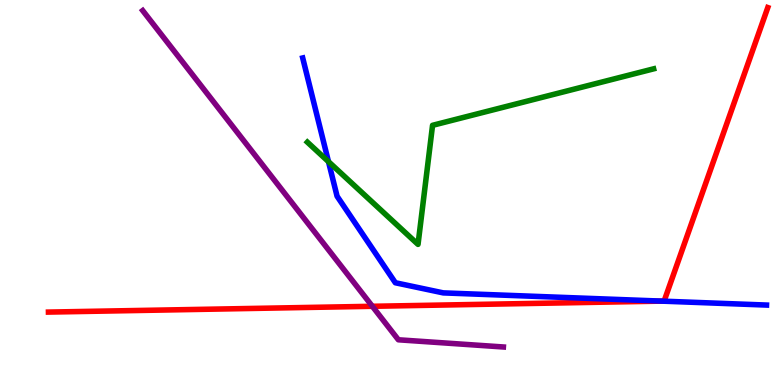[{'lines': ['blue', 'red'], 'intersections': [{'x': 8.54, 'y': 2.18}]}, {'lines': ['green', 'red'], 'intersections': []}, {'lines': ['purple', 'red'], 'intersections': [{'x': 4.8, 'y': 2.04}]}, {'lines': ['blue', 'green'], 'intersections': [{'x': 4.24, 'y': 5.8}]}, {'lines': ['blue', 'purple'], 'intersections': []}, {'lines': ['green', 'purple'], 'intersections': []}]